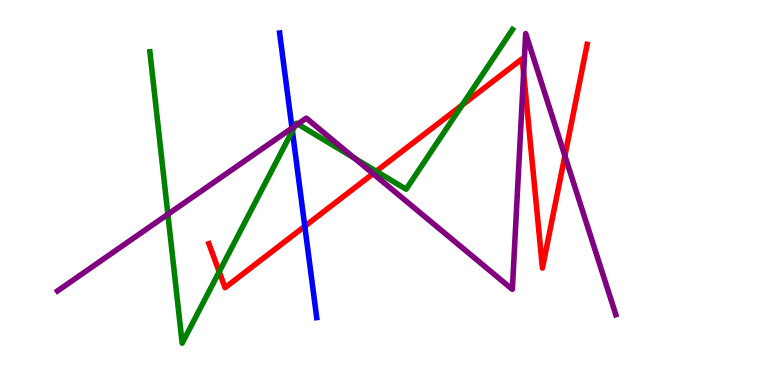[{'lines': ['blue', 'red'], 'intersections': [{'x': 3.93, 'y': 4.12}]}, {'lines': ['green', 'red'], 'intersections': [{'x': 2.83, 'y': 2.94}, {'x': 4.85, 'y': 5.55}, {'x': 5.96, 'y': 7.27}]}, {'lines': ['purple', 'red'], 'intersections': [{'x': 4.81, 'y': 5.49}, {'x': 6.76, 'y': 8.1}, {'x': 7.29, 'y': 5.95}]}, {'lines': ['blue', 'green'], 'intersections': [{'x': 3.77, 'y': 6.6}]}, {'lines': ['blue', 'purple'], 'intersections': [{'x': 3.77, 'y': 6.67}]}, {'lines': ['green', 'purple'], 'intersections': [{'x': 2.17, 'y': 4.43}, {'x': 3.8, 'y': 6.73}, {'x': 3.84, 'y': 6.78}, {'x': 4.57, 'y': 5.89}]}]